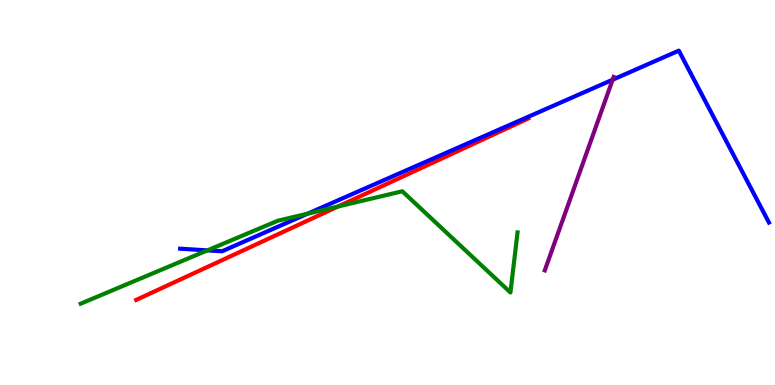[{'lines': ['blue', 'red'], 'intersections': []}, {'lines': ['green', 'red'], 'intersections': [{'x': 4.36, 'y': 4.64}]}, {'lines': ['purple', 'red'], 'intersections': []}, {'lines': ['blue', 'green'], 'intersections': [{'x': 2.68, 'y': 3.5}, {'x': 3.97, 'y': 4.45}]}, {'lines': ['blue', 'purple'], 'intersections': [{'x': 7.9, 'y': 7.93}]}, {'lines': ['green', 'purple'], 'intersections': []}]